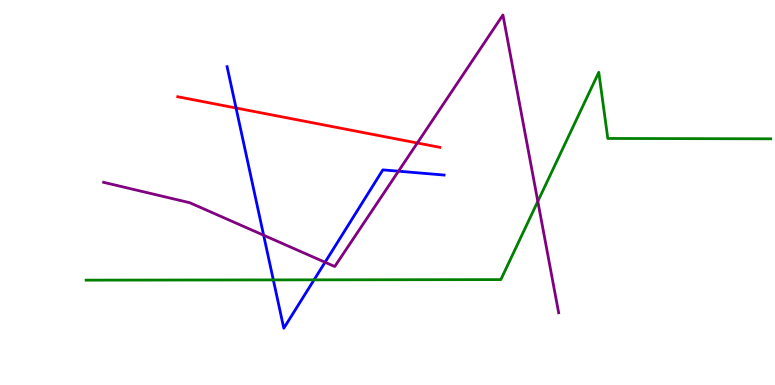[{'lines': ['blue', 'red'], 'intersections': [{'x': 3.05, 'y': 7.19}]}, {'lines': ['green', 'red'], 'intersections': []}, {'lines': ['purple', 'red'], 'intersections': [{'x': 5.38, 'y': 6.29}]}, {'lines': ['blue', 'green'], 'intersections': [{'x': 3.53, 'y': 2.73}, {'x': 4.05, 'y': 2.73}]}, {'lines': ['blue', 'purple'], 'intersections': [{'x': 3.4, 'y': 3.89}, {'x': 4.19, 'y': 3.19}, {'x': 5.14, 'y': 5.55}]}, {'lines': ['green', 'purple'], 'intersections': [{'x': 6.94, 'y': 4.77}]}]